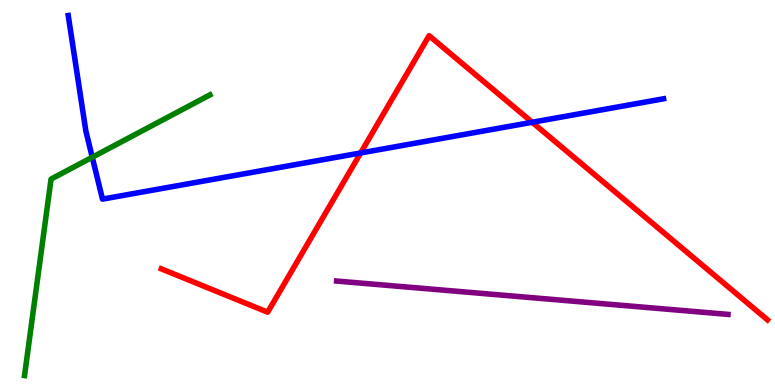[{'lines': ['blue', 'red'], 'intersections': [{'x': 4.65, 'y': 6.03}, {'x': 6.87, 'y': 6.82}]}, {'lines': ['green', 'red'], 'intersections': []}, {'lines': ['purple', 'red'], 'intersections': []}, {'lines': ['blue', 'green'], 'intersections': [{'x': 1.19, 'y': 5.92}]}, {'lines': ['blue', 'purple'], 'intersections': []}, {'lines': ['green', 'purple'], 'intersections': []}]